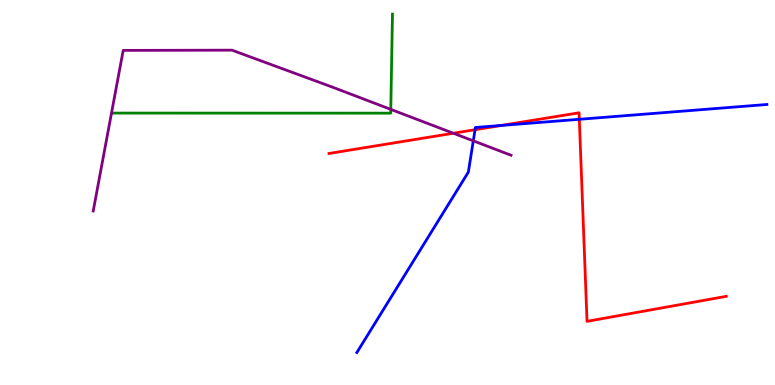[{'lines': ['blue', 'red'], 'intersections': [{'x': 6.13, 'y': 6.63}, {'x': 6.47, 'y': 6.74}, {'x': 7.48, 'y': 6.9}]}, {'lines': ['green', 'red'], 'intersections': []}, {'lines': ['purple', 'red'], 'intersections': [{'x': 5.85, 'y': 6.54}]}, {'lines': ['blue', 'green'], 'intersections': []}, {'lines': ['blue', 'purple'], 'intersections': [{'x': 6.11, 'y': 6.34}]}, {'lines': ['green', 'purple'], 'intersections': [{'x': 5.04, 'y': 7.16}]}]